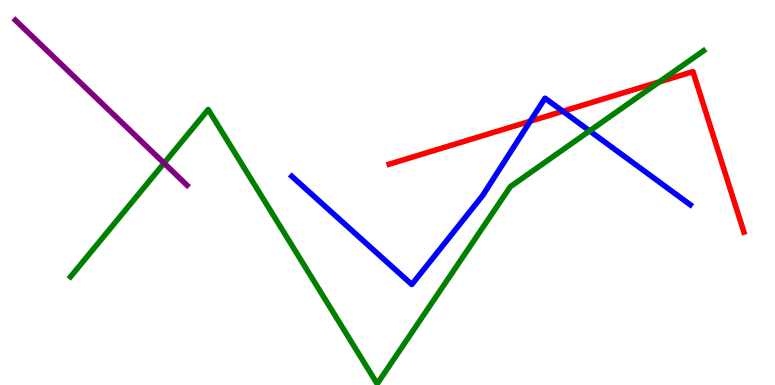[{'lines': ['blue', 'red'], 'intersections': [{'x': 6.84, 'y': 6.85}, {'x': 7.26, 'y': 7.11}]}, {'lines': ['green', 'red'], 'intersections': [{'x': 8.51, 'y': 7.87}]}, {'lines': ['purple', 'red'], 'intersections': []}, {'lines': ['blue', 'green'], 'intersections': [{'x': 7.61, 'y': 6.6}]}, {'lines': ['blue', 'purple'], 'intersections': []}, {'lines': ['green', 'purple'], 'intersections': [{'x': 2.12, 'y': 5.76}]}]